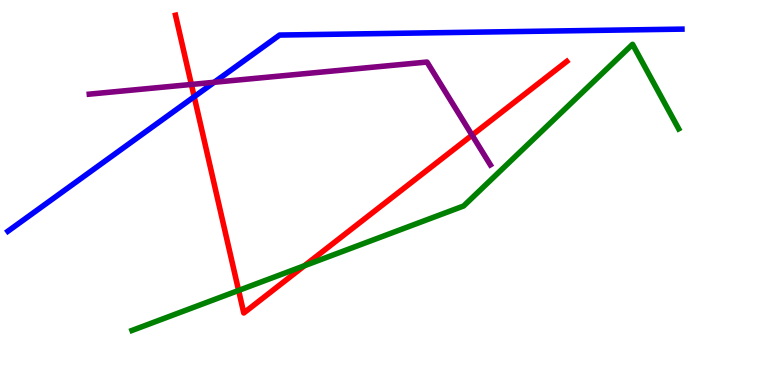[{'lines': ['blue', 'red'], 'intersections': [{'x': 2.51, 'y': 7.49}]}, {'lines': ['green', 'red'], 'intersections': [{'x': 3.08, 'y': 2.46}, {'x': 3.93, 'y': 3.1}]}, {'lines': ['purple', 'red'], 'intersections': [{'x': 2.47, 'y': 7.81}, {'x': 6.09, 'y': 6.49}]}, {'lines': ['blue', 'green'], 'intersections': []}, {'lines': ['blue', 'purple'], 'intersections': [{'x': 2.76, 'y': 7.86}]}, {'lines': ['green', 'purple'], 'intersections': []}]